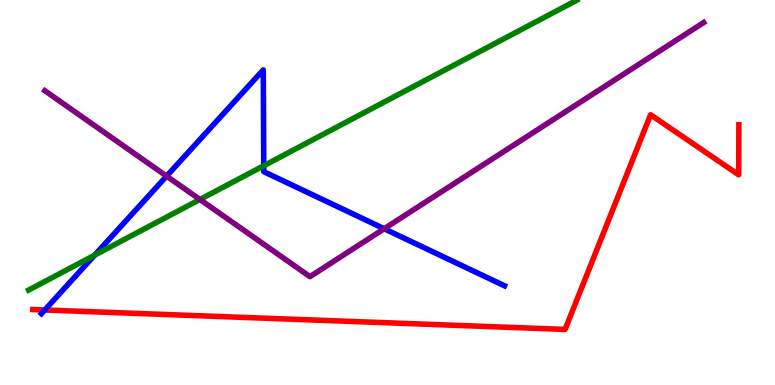[{'lines': ['blue', 'red'], 'intersections': [{'x': 0.578, 'y': 1.95}]}, {'lines': ['green', 'red'], 'intersections': []}, {'lines': ['purple', 'red'], 'intersections': []}, {'lines': ['blue', 'green'], 'intersections': [{'x': 1.22, 'y': 3.37}, {'x': 3.4, 'y': 5.7}]}, {'lines': ['blue', 'purple'], 'intersections': [{'x': 2.15, 'y': 5.43}, {'x': 4.96, 'y': 4.06}]}, {'lines': ['green', 'purple'], 'intersections': [{'x': 2.58, 'y': 4.82}]}]